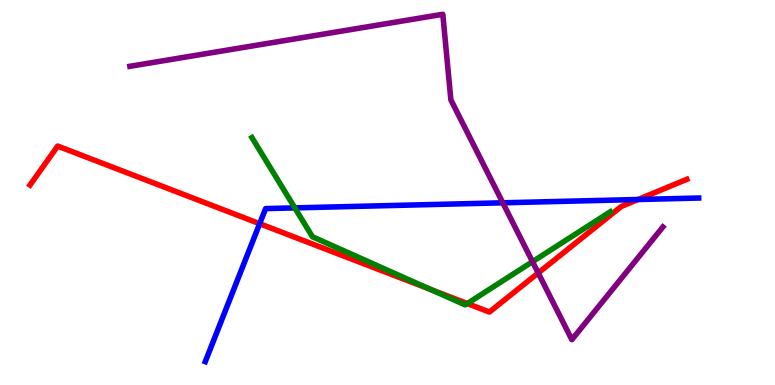[{'lines': ['blue', 'red'], 'intersections': [{'x': 3.35, 'y': 4.19}, {'x': 8.23, 'y': 4.82}]}, {'lines': ['green', 'red'], 'intersections': [{'x': 5.55, 'y': 2.49}, {'x': 6.03, 'y': 2.12}]}, {'lines': ['purple', 'red'], 'intersections': [{'x': 6.94, 'y': 2.91}]}, {'lines': ['blue', 'green'], 'intersections': [{'x': 3.8, 'y': 4.6}]}, {'lines': ['blue', 'purple'], 'intersections': [{'x': 6.49, 'y': 4.73}]}, {'lines': ['green', 'purple'], 'intersections': [{'x': 6.87, 'y': 3.2}]}]